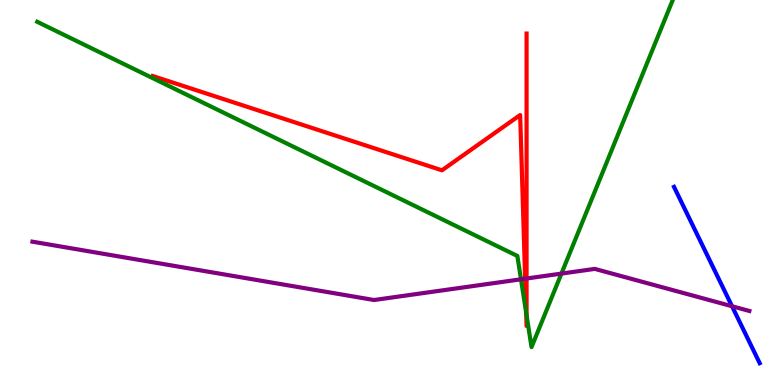[{'lines': ['blue', 'red'], 'intersections': []}, {'lines': ['green', 'red'], 'intersections': [{'x': 6.79, 'y': 1.88}, {'x': 6.79, 'y': 1.81}]}, {'lines': ['purple', 'red'], 'intersections': [{'x': 6.78, 'y': 2.76}, {'x': 6.79, 'y': 2.77}]}, {'lines': ['blue', 'green'], 'intersections': []}, {'lines': ['blue', 'purple'], 'intersections': [{'x': 9.45, 'y': 2.05}]}, {'lines': ['green', 'purple'], 'intersections': [{'x': 6.72, 'y': 2.75}, {'x': 7.24, 'y': 2.89}]}]